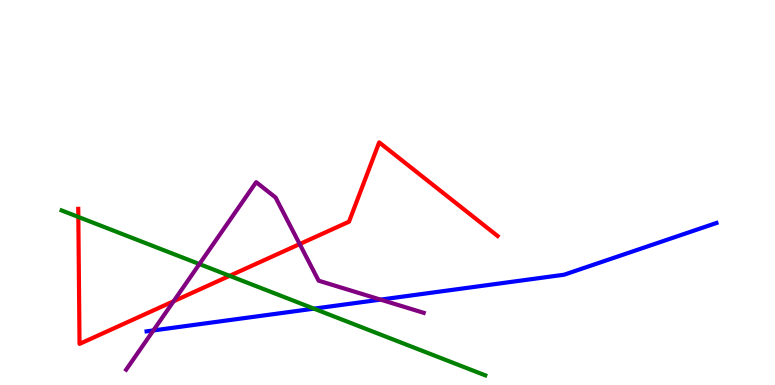[{'lines': ['blue', 'red'], 'intersections': []}, {'lines': ['green', 'red'], 'intersections': [{'x': 1.01, 'y': 4.37}, {'x': 2.96, 'y': 2.84}]}, {'lines': ['purple', 'red'], 'intersections': [{'x': 2.24, 'y': 2.18}, {'x': 3.87, 'y': 3.66}]}, {'lines': ['blue', 'green'], 'intersections': [{'x': 4.05, 'y': 1.98}]}, {'lines': ['blue', 'purple'], 'intersections': [{'x': 1.98, 'y': 1.42}, {'x': 4.91, 'y': 2.22}]}, {'lines': ['green', 'purple'], 'intersections': [{'x': 2.57, 'y': 3.14}]}]